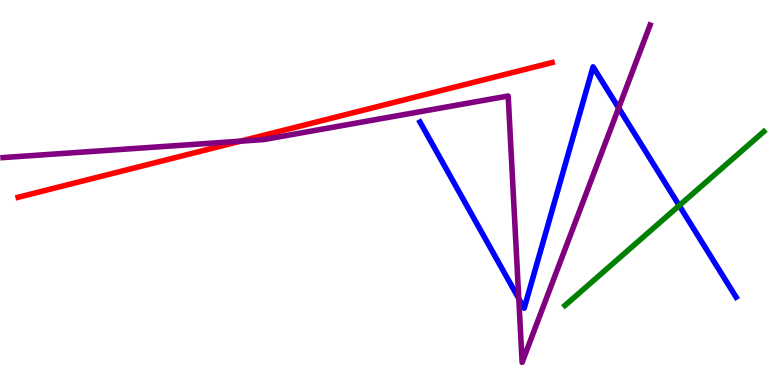[{'lines': ['blue', 'red'], 'intersections': []}, {'lines': ['green', 'red'], 'intersections': []}, {'lines': ['purple', 'red'], 'intersections': [{'x': 3.1, 'y': 6.33}]}, {'lines': ['blue', 'green'], 'intersections': [{'x': 8.76, 'y': 4.66}]}, {'lines': ['blue', 'purple'], 'intersections': [{'x': 6.69, 'y': 2.24}, {'x': 7.98, 'y': 7.2}]}, {'lines': ['green', 'purple'], 'intersections': []}]